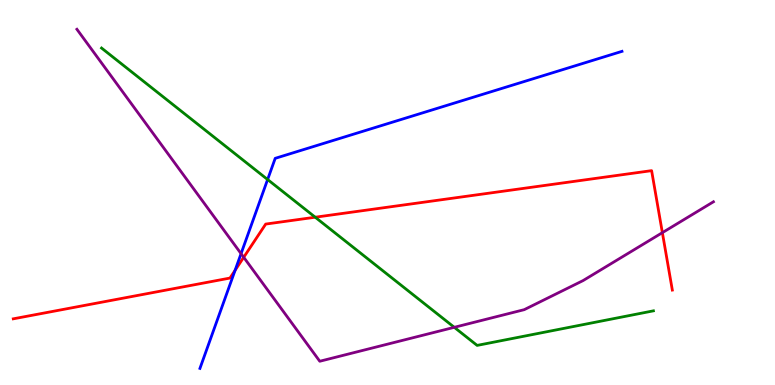[{'lines': ['blue', 'red'], 'intersections': [{'x': 3.03, 'y': 2.98}]}, {'lines': ['green', 'red'], 'intersections': [{'x': 4.07, 'y': 4.36}]}, {'lines': ['purple', 'red'], 'intersections': [{'x': 3.14, 'y': 3.32}, {'x': 8.55, 'y': 3.96}]}, {'lines': ['blue', 'green'], 'intersections': [{'x': 3.45, 'y': 5.34}]}, {'lines': ['blue', 'purple'], 'intersections': [{'x': 3.11, 'y': 3.41}]}, {'lines': ['green', 'purple'], 'intersections': [{'x': 5.86, 'y': 1.5}]}]